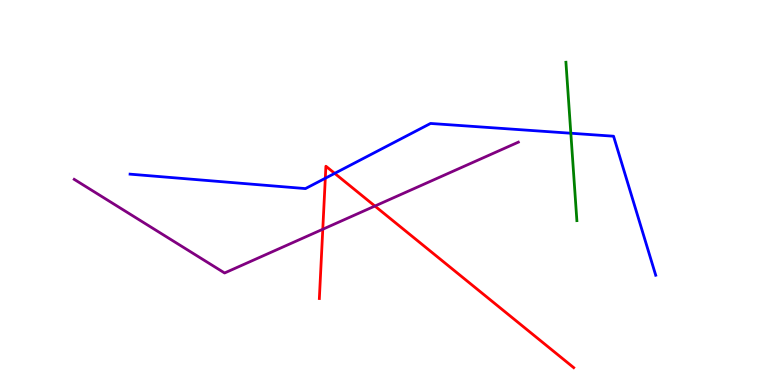[{'lines': ['blue', 'red'], 'intersections': [{'x': 4.2, 'y': 5.37}, {'x': 4.32, 'y': 5.5}]}, {'lines': ['green', 'red'], 'intersections': []}, {'lines': ['purple', 'red'], 'intersections': [{'x': 4.16, 'y': 4.05}, {'x': 4.84, 'y': 4.65}]}, {'lines': ['blue', 'green'], 'intersections': [{'x': 7.37, 'y': 6.54}]}, {'lines': ['blue', 'purple'], 'intersections': []}, {'lines': ['green', 'purple'], 'intersections': []}]